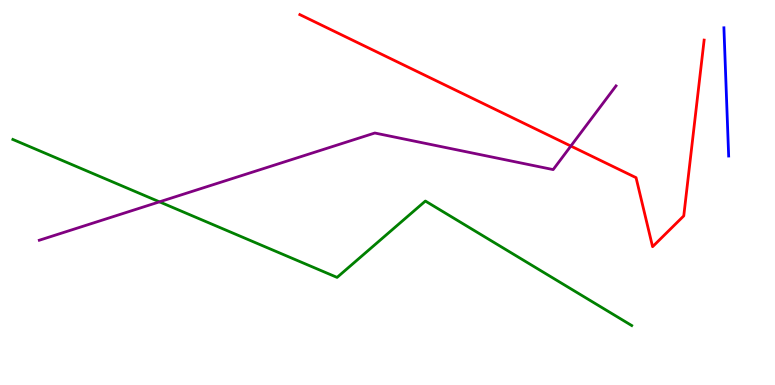[{'lines': ['blue', 'red'], 'intersections': []}, {'lines': ['green', 'red'], 'intersections': []}, {'lines': ['purple', 'red'], 'intersections': [{'x': 7.37, 'y': 6.21}]}, {'lines': ['blue', 'green'], 'intersections': []}, {'lines': ['blue', 'purple'], 'intersections': []}, {'lines': ['green', 'purple'], 'intersections': [{'x': 2.06, 'y': 4.76}]}]